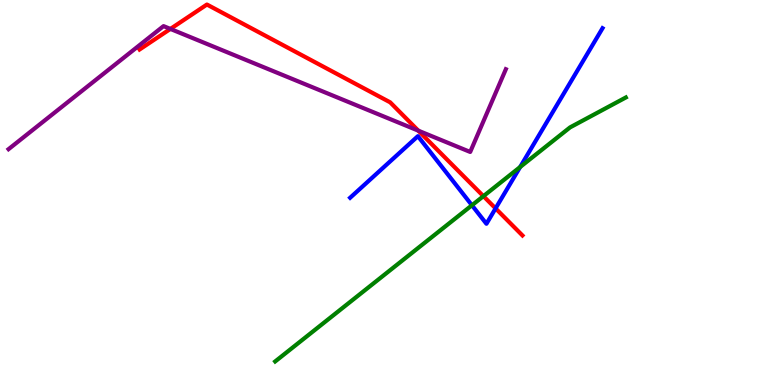[{'lines': ['blue', 'red'], 'intersections': [{'x': 6.39, 'y': 4.59}]}, {'lines': ['green', 'red'], 'intersections': [{'x': 6.24, 'y': 4.9}]}, {'lines': ['purple', 'red'], 'intersections': [{'x': 2.2, 'y': 9.25}, {'x': 5.4, 'y': 6.61}]}, {'lines': ['blue', 'green'], 'intersections': [{'x': 6.09, 'y': 4.67}, {'x': 6.71, 'y': 5.66}]}, {'lines': ['blue', 'purple'], 'intersections': []}, {'lines': ['green', 'purple'], 'intersections': []}]